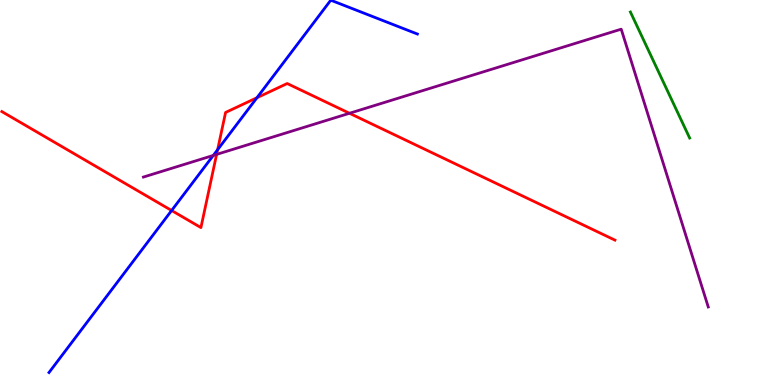[{'lines': ['blue', 'red'], 'intersections': [{'x': 2.21, 'y': 4.53}, {'x': 2.81, 'y': 6.11}, {'x': 3.32, 'y': 7.46}]}, {'lines': ['green', 'red'], 'intersections': []}, {'lines': ['purple', 'red'], 'intersections': [{'x': 2.79, 'y': 5.99}, {'x': 4.51, 'y': 7.06}]}, {'lines': ['blue', 'green'], 'intersections': []}, {'lines': ['blue', 'purple'], 'intersections': [{'x': 2.75, 'y': 5.96}]}, {'lines': ['green', 'purple'], 'intersections': []}]